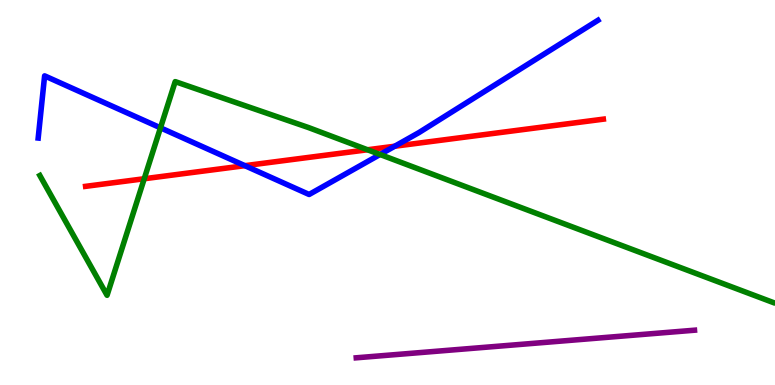[{'lines': ['blue', 'red'], 'intersections': [{'x': 3.16, 'y': 5.7}, {'x': 5.09, 'y': 6.2}]}, {'lines': ['green', 'red'], 'intersections': [{'x': 1.86, 'y': 5.36}, {'x': 4.74, 'y': 6.11}]}, {'lines': ['purple', 'red'], 'intersections': []}, {'lines': ['blue', 'green'], 'intersections': [{'x': 2.07, 'y': 6.68}, {'x': 4.9, 'y': 5.99}]}, {'lines': ['blue', 'purple'], 'intersections': []}, {'lines': ['green', 'purple'], 'intersections': []}]